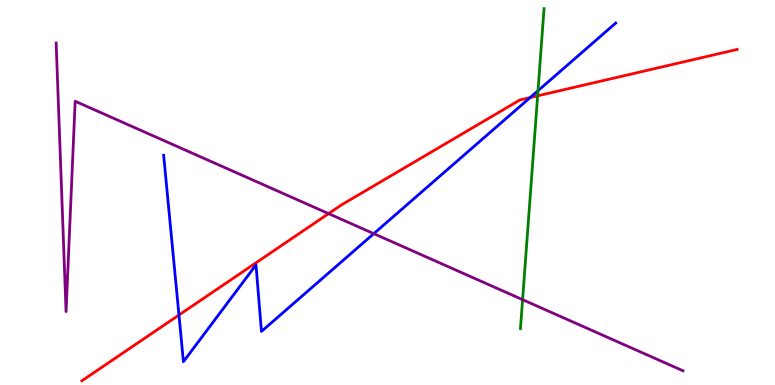[{'lines': ['blue', 'red'], 'intersections': [{'x': 2.31, 'y': 1.82}, {'x': 6.84, 'y': 7.47}]}, {'lines': ['green', 'red'], 'intersections': [{'x': 6.94, 'y': 7.51}]}, {'lines': ['purple', 'red'], 'intersections': [{'x': 4.24, 'y': 4.45}]}, {'lines': ['blue', 'green'], 'intersections': [{'x': 6.94, 'y': 7.64}]}, {'lines': ['blue', 'purple'], 'intersections': [{'x': 4.82, 'y': 3.93}]}, {'lines': ['green', 'purple'], 'intersections': [{'x': 6.74, 'y': 2.22}]}]